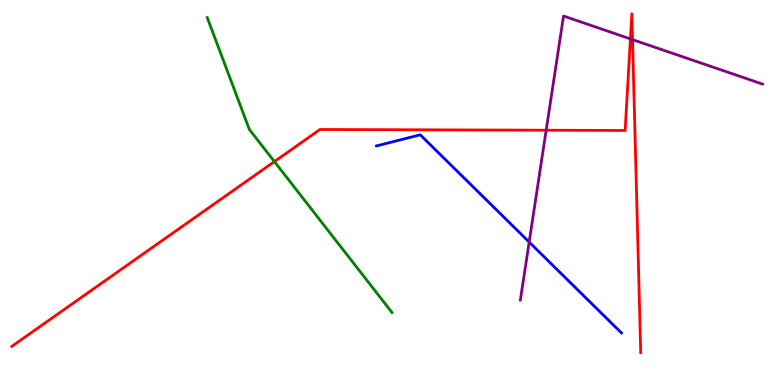[{'lines': ['blue', 'red'], 'intersections': []}, {'lines': ['green', 'red'], 'intersections': [{'x': 3.54, 'y': 5.8}]}, {'lines': ['purple', 'red'], 'intersections': [{'x': 7.05, 'y': 6.62}, {'x': 8.13, 'y': 8.99}, {'x': 8.16, 'y': 8.97}]}, {'lines': ['blue', 'green'], 'intersections': []}, {'lines': ['blue', 'purple'], 'intersections': [{'x': 6.83, 'y': 3.71}]}, {'lines': ['green', 'purple'], 'intersections': []}]